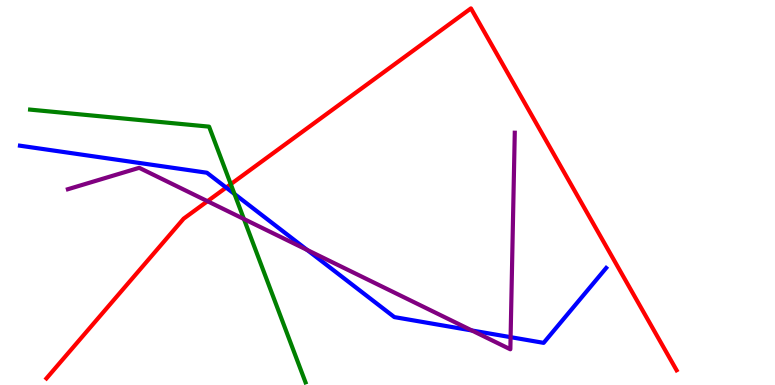[{'lines': ['blue', 'red'], 'intersections': [{'x': 2.92, 'y': 5.13}]}, {'lines': ['green', 'red'], 'intersections': [{'x': 2.98, 'y': 5.22}]}, {'lines': ['purple', 'red'], 'intersections': [{'x': 2.68, 'y': 4.77}]}, {'lines': ['blue', 'green'], 'intersections': [{'x': 3.03, 'y': 4.96}]}, {'lines': ['blue', 'purple'], 'intersections': [{'x': 3.96, 'y': 3.51}, {'x': 6.09, 'y': 1.42}, {'x': 6.59, 'y': 1.24}]}, {'lines': ['green', 'purple'], 'intersections': [{'x': 3.15, 'y': 4.31}]}]